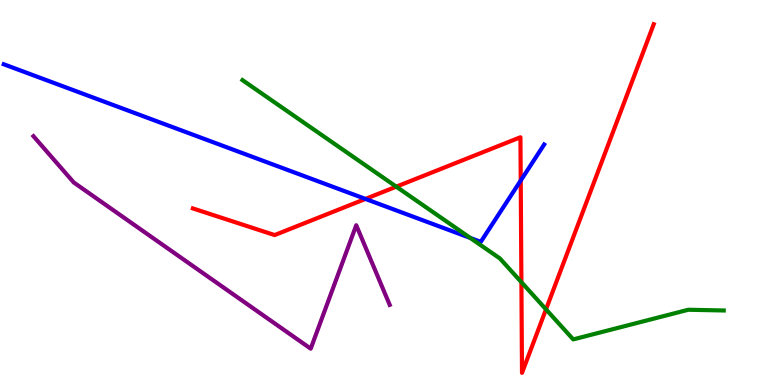[{'lines': ['blue', 'red'], 'intersections': [{'x': 4.72, 'y': 4.83}, {'x': 6.72, 'y': 5.31}]}, {'lines': ['green', 'red'], 'intersections': [{'x': 5.11, 'y': 5.15}, {'x': 6.73, 'y': 2.67}, {'x': 7.05, 'y': 1.97}]}, {'lines': ['purple', 'red'], 'intersections': []}, {'lines': ['blue', 'green'], 'intersections': [{'x': 6.07, 'y': 3.82}]}, {'lines': ['blue', 'purple'], 'intersections': []}, {'lines': ['green', 'purple'], 'intersections': []}]